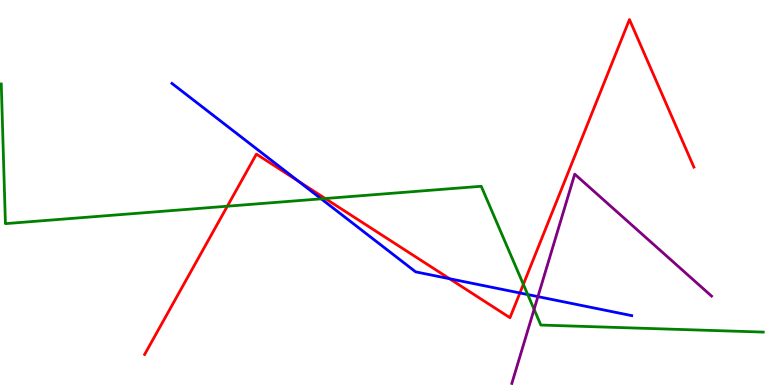[{'lines': ['blue', 'red'], 'intersections': [{'x': 3.85, 'y': 5.29}, {'x': 5.8, 'y': 2.76}, {'x': 6.71, 'y': 2.39}]}, {'lines': ['green', 'red'], 'intersections': [{'x': 2.93, 'y': 4.64}, {'x': 4.2, 'y': 4.84}, {'x': 6.75, 'y': 2.61}]}, {'lines': ['purple', 'red'], 'intersections': []}, {'lines': ['blue', 'green'], 'intersections': [{'x': 4.14, 'y': 4.84}, {'x': 6.81, 'y': 2.35}]}, {'lines': ['blue', 'purple'], 'intersections': [{'x': 6.94, 'y': 2.3}]}, {'lines': ['green', 'purple'], 'intersections': [{'x': 6.89, 'y': 1.96}]}]